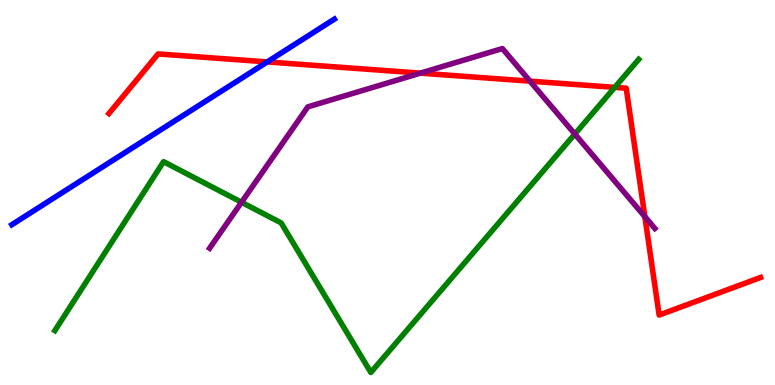[{'lines': ['blue', 'red'], 'intersections': [{'x': 3.45, 'y': 8.39}]}, {'lines': ['green', 'red'], 'intersections': [{'x': 7.93, 'y': 7.73}]}, {'lines': ['purple', 'red'], 'intersections': [{'x': 5.42, 'y': 8.1}, {'x': 6.84, 'y': 7.89}, {'x': 8.32, 'y': 4.37}]}, {'lines': ['blue', 'green'], 'intersections': []}, {'lines': ['blue', 'purple'], 'intersections': []}, {'lines': ['green', 'purple'], 'intersections': [{'x': 3.12, 'y': 4.75}, {'x': 7.42, 'y': 6.52}]}]